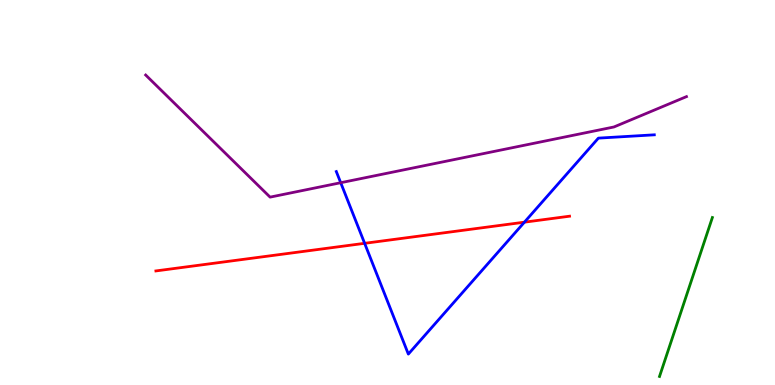[{'lines': ['blue', 'red'], 'intersections': [{'x': 4.7, 'y': 3.68}, {'x': 6.77, 'y': 4.23}]}, {'lines': ['green', 'red'], 'intersections': []}, {'lines': ['purple', 'red'], 'intersections': []}, {'lines': ['blue', 'green'], 'intersections': []}, {'lines': ['blue', 'purple'], 'intersections': [{'x': 4.4, 'y': 5.25}]}, {'lines': ['green', 'purple'], 'intersections': []}]